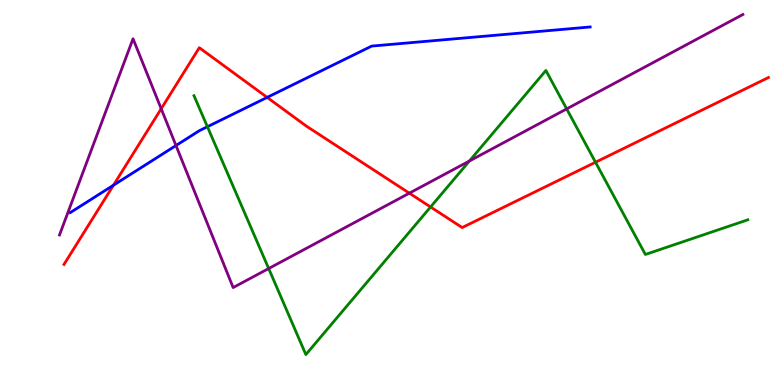[{'lines': ['blue', 'red'], 'intersections': [{'x': 1.46, 'y': 5.19}, {'x': 3.45, 'y': 7.47}]}, {'lines': ['green', 'red'], 'intersections': [{'x': 5.56, 'y': 4.62}, {'x': 7.68, 'y': 5.79}]}, {'lines': ['purple', 'red'], 'intersections': [{'x': 2.08, 'y': 7.18}, {'x': 5.28, 'y': 4.98}]}, {'lines': ['blue', 'green'], 'intersections': [{'x': 2.68, 'y': 6.71}]}, {'lines': ['blue', 'purple'], 'intersections': [{'x': 2.27, 'y': 6.22}]}, {'lines': ['green', 'purple'], 'intersections': [{'x': 3.47, 'y': 3.03}, {'x': 6.06, 'y': 5.82}, {'x': 7.31, 'y': 7.17}]}]